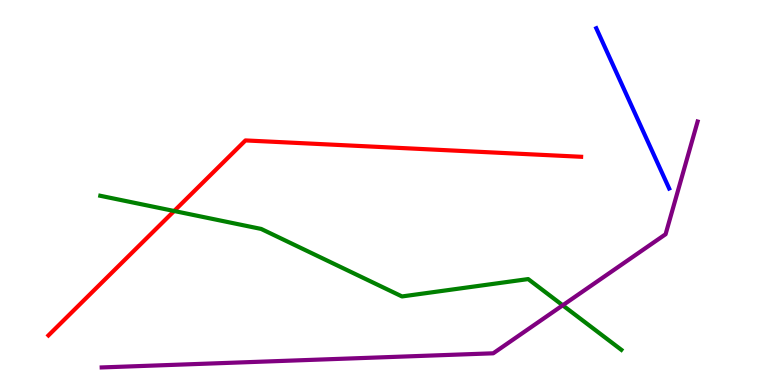[{'lines': ['blue', 'red'], 'intersections': []}, {'lines': ['green', 'red'], 'intersections': [{'x': 2.25, 'y': 4.52}]}, {'lines': ['purple', 'red'], 'intersections': []}, {'lines': ['blue', 'green'], 'intersections': []}, {'lines': ['blue', 'purple'], 'intersections': []}, {'lines': ['green', 'purple'], 'intersections': [{'x': 7.26, 'y': 2.07}]}]